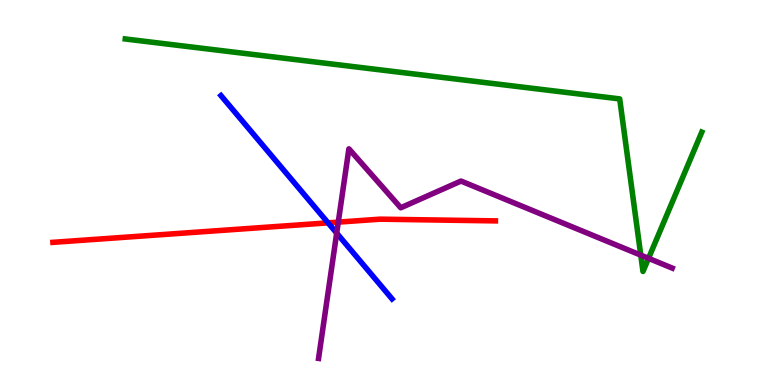[{'lines': ['blue', 'red'], 'intersections': [{'x': 4.23, 'y': 4.21}]}, {'lines': ['green', 'red'], 'intersections': []}, {'lines': ['purple', 'red'], 'intersections': [{'x': 4.36, 'y': 4.23}]}, {'lines': ['blue', 'green'], 'intersections': []}, {'lines': ['blue', 'purple'], 'intersections': [{'x': 4.34, 'y': 3.95}]}, {'lines': ['green', 'purple'], 'intersections': [{'x': 8.27, 'y': 3.37}, {'x': 8.37, 'y': 3.29}]}]